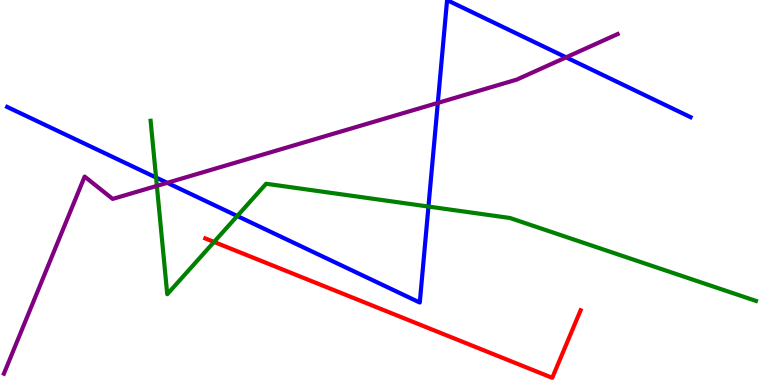[{'lines': ['blue', 'red'], 'intersections': []}, {'lines': ['green', 'red'], 'intersections': [{'x': 2.76, 'y': 3.72}]}, {'lines': ['purple', 'red'], 'intersections': []}, {'lines': ['blue', 'green'], 'intersections': [{'x': 2.01, 'y': 5.39}, {'x': 3.06, 'y': 4.39}, {'x': 5.53, 'y': 4.64}]}, {'lines': ['blue', 'purple'], 'intersections': [{'x': 2.16, 'y': 5.25}, {'x': 5.65, 'y': 7.33}, {'x': 7.3, 'y': 8.51}]}, {'lines': ['green', 'purple'], 'intersections': [{'x': 2.02, 'y': 5.17}]}]